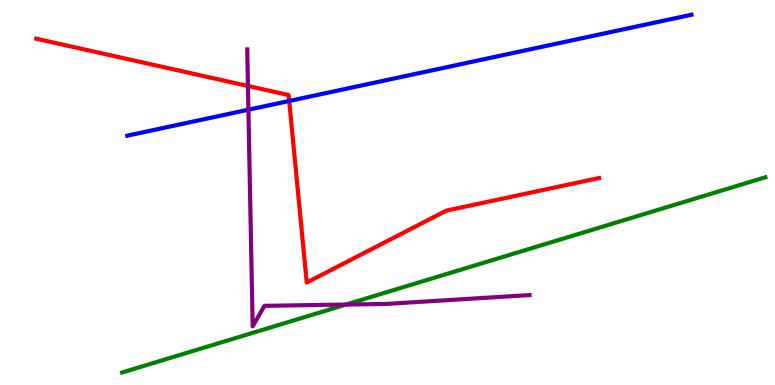[{'lines': ['blue', 'red'], 'intersections': [{'x': 3.73, 'y': 7.38}]}, {'lines': ['green', 'red'], 'intersections': []}, {'lines': ['purple', 'red'], 'intersections': [{'x': 3.2, 'y': 7.77}]}, {'lines': ['blue', 'green'], 'intersections': []}, {'lines': ['blue', 'purple'], 'intersections': [{'x': 3.21, 'y': 7.15}]}, {'lines': ['green', 'purple'], 'intersections': [{'x': 4.46, 'y': 2.09}]}]